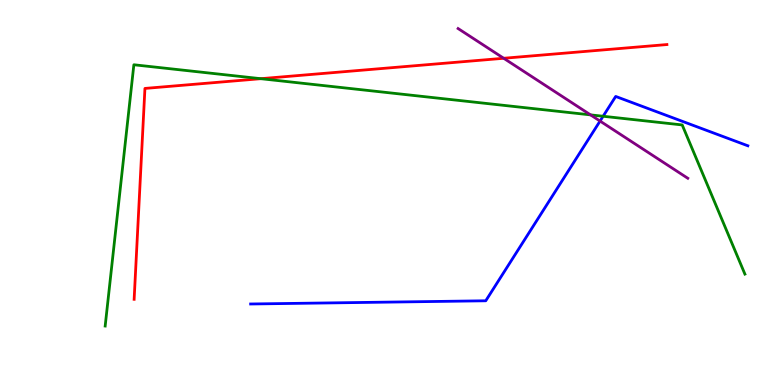[{'lines': ['blue', 'red'], 'intersections': []}, {'lines': ['green', 'red'], 'intersections': [{'x': 3.36, 'y': 7.96}]}, {'lines': ['purple', 'red'], 'intersections': [{'x': 6.5, 'y': 8.49}]}, {'lines': ['blue', 'green'], 'intersections': [{'x': 7.78, 'y': 6.98}]}, {'lines': ['blue', 'purple'], 'intersections': [{'x': 7.74, 'y': 6.86}]}, {'lines': ['green', 'purple'], 'intersections': [{'x': 7.62, 'y': 7.02}]}]